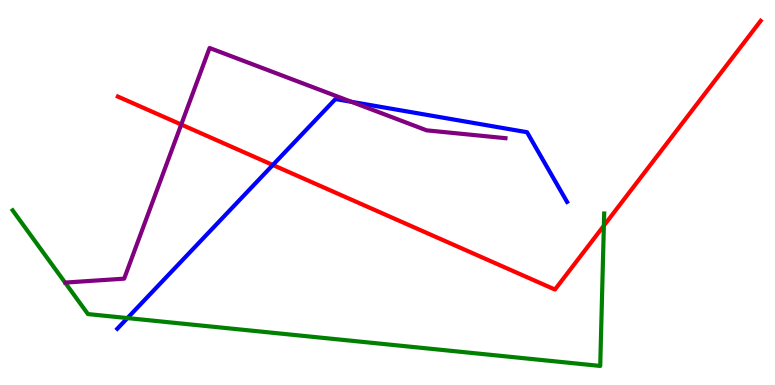[{'lines': ['blue', 'red'], 'intersections': [{'x': 3.52, 'y': 5.71}]}, {'lines': ['green', 'red'], 'intersections': [{'x': 7.79, 'y': 4.14}]}, {'lines': ['purple', 'red'], 'intersections': [{'x': 2.34, 'y': 6.77}]}, {'lines': ['blue', 'green'], 'intersections': [{'x': 1.64, 'y': 1.74}]}, {'lines': ['blue', 'purple'], 'intersections': [{'x': 4.54, 'y': 7.36}]}, {'lines': ['green', 'purple'], 'intersections': []}]